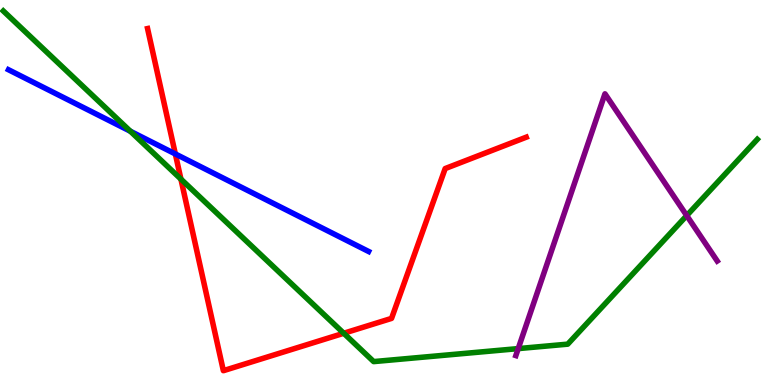[{'lines': ['blue', 'red'], 'intersections': [{'x': 2.26, 'y': 6.0}]}, {'lines': ['green', 'red'], 'intersections': [{'x': 2.33, 'y': 5.35}, {'x': 4.44, 'y': 1.34}]}, {'lines': ['purple', 'red'], 'intersections': []}, {'lines': ['blue', 'green'], 'intersections': [{'x': 1.68, 'y': 6.59}]}, {'lines': ['blue', 'purple'], 'intersections': []}, {'lines': ['green', 'purple'], 'intersections': [{'x': 6.69, 'y': 0.945}, {'x': 8.86, 'y': 4.4}]}]